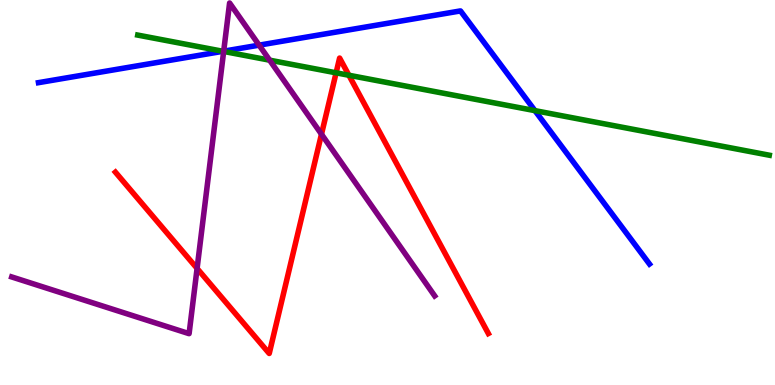[{'lines': ['blue', 'red'], 'intersections': []}, {'lines': ['green', 'red'], 'intersections': [{'x': 4.34, 'y': 8.11}, {'x': 4.5, 'y': 8.05}]}, {'lines': ['purple', 'red'], 'intersections': [{'x': 2.54, 'y': 3.03}, {'x': 4.15, 'y': 6.51}]}, {'lines': ['blue', 'green'], 'intersections': [{'x': 2.88, 'y': 8.67}, {'x': 6.9, 'y': 7.13}]}, {'lines': ['blue', 'purple'], 'intersections': [{'x': 2.89, 'y': 8.67}, {'x': 3.34, 'y': 8.83}]}, {'lines': ['green', 'purple'], 'intersections': [{'x': 2.89, 'y': 8.66}, {'x': 3.48, 'y': 8.44}]}]